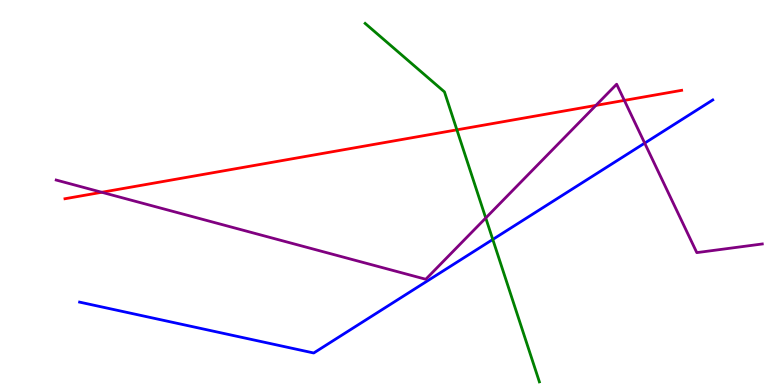[{'lines': ['blue', 'red'], 'intersections': []}, {'lines': ['green', 'red'], 'intersections': [{'x': 5.9, 'y': 6.63}]}, {'lines': ['purple', 'red'], 'intersections': [{'x': 1.31, 'y': 5.01}, {'x': 7.69, 'y': 7.26}, {'x': 8.06, 'y': 7.39}]}, {'lines': ['blue', 'green'], 'intersections': [{'x': 6.36, 'y': 3.78}]}, {'lines': ['blue', 'purple'], 'intersections': [{'x': 8.32, 'y': 6.28}]}, {'lines': ['green', 'purple'], 'intersections': [{'x': 6.27, 'y': 4.34}]}]